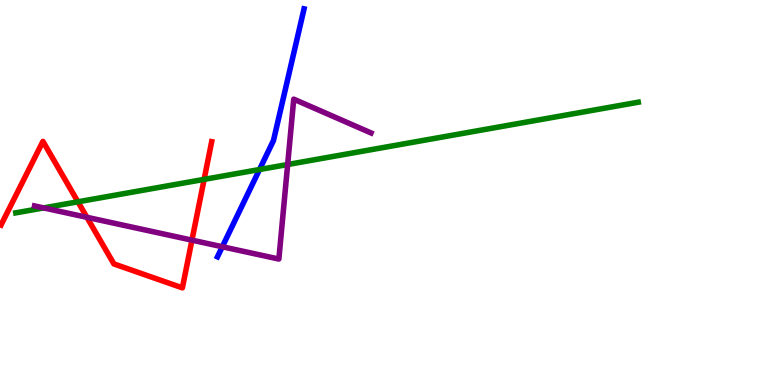[{'lines': ['blue', 'red'], 'intersections': []}, {'lines': ['green', 'red'], 'intersections': [{'x': 1.01, 'y': 4.76}, {'x': 2.63, 'y': 5.34}]}, {'lines': ['purple', 'red'], 'intersections': [{'x': 1.12, 'y': 4.36}, {'x': 2.48, 'y': 3.76}]}, {'lines': ['blue', 'green'], 'intersections': [{'x': 3.35, 'y': 5.6}]}, {'lines': ['blue', 'purple'], 'intersections': [{'x': 2.87, 'y': 3.59}]}, {'lines': ['green', 'purple'], 'intersections': [{'x': 0.563, 'y': 4.6}, {'x': 3.71, 'y': 5.73}]}]